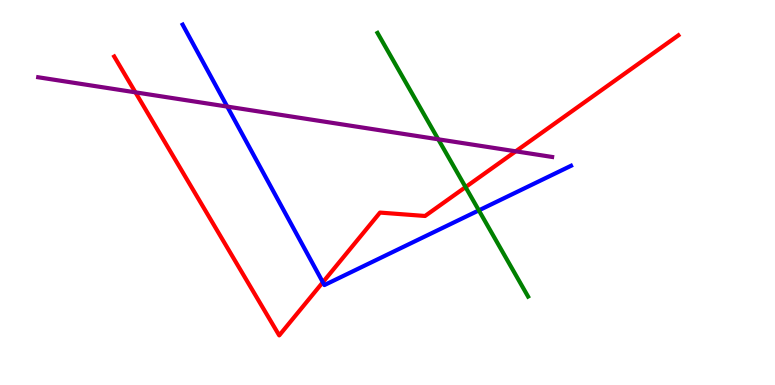[{'lines': ['blue', 'red'], 'intersections': [{'x': 4.17, 'y': 2.67}]}, {'lines': ['green', 'red'], 'intersections': [{'x': 6.01, 'y': 5.14}]}, {'lines': ['purple', 'red'], 'intersections': [{'x': 1.75, 'y': 7.6}, {'x': 6.65, 'y': 6.07}]}, {'lines': ['blue', 'green'], 'intersections': [{'x': 6.18, 'y': 4.54}]}, {'lines': ['blue', 'purple'], 'intersections': [{'x': 2.93, 'y': 7.23}]}, {'lines': ['green', 'purple'], 'intersections': [{'x': 5.65, 'y': 6.38}]}]